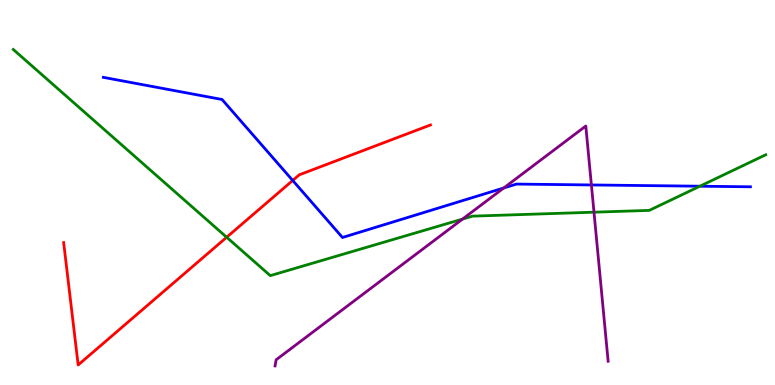[{'lines': ['blue', 'red'], 'intersections': [{'x': 3.78, 'y': 5.31}]}, {'lines': ['green', 'red'], 'intersections': [{'x': 2.92, 'y': 3.84}]}, {'lines': ['purple', 'red'], 'intersections': []}, {'lines': ['blue', 'green'], 'intersections': [{'x': 9.03, 'y': 5.16}]}, {'lines': ['blue', 'purple'], 'intersections': [{'x': 6.5, 'y': 5.12}, {'x': 7.63, 'y': 5.2}]}, {'lines': ['green', 'purple'], 'intersections': [{'x': 5.97, 'y': 4.31}, {'x': 7.66, 'y': 4.49}]}]